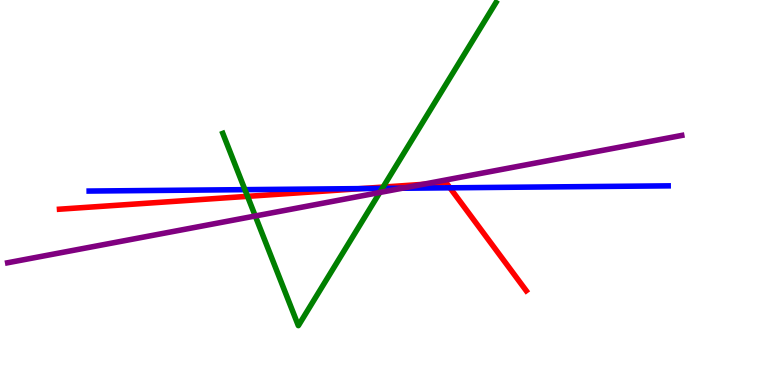[{'lines': ['blue', 'red'], 'intersections': [{'x': 4.65, 'y': 5.1}, {'x': 5.81, 'y': 5.12}]}, {'lines': ['green', 'red'], 'intersections': [{'x': 3.19, 'y': 4.9}, {'x': 4.94, 'y': 5.14}]}, {'lines': ['purple', 'red'], 'intersections': [{'x': 5.45, 'y': 5.21}]}, {'lines': ['blue', 'green'], 'intersections': [{'x': 3.16, 'y': 5.07}, {'x': 4.93, 'y': 5.11}]}, {'lines': ['blue', 'purple'], 'intersections': [{'x': 5.19, 'y': 5.11}]}, {'lines': ['green', 'purple'], 'intersections': [{'x': 3.29, 'y': 4.39}, {'x': 4.9, 'y': 5.0}]}]